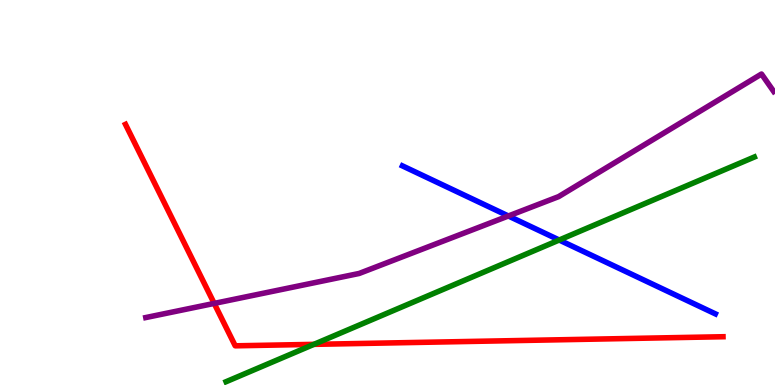[{'lines': ['blue', 'red'], 'intersections': []}, {'lines': ['green', 'red'], 'intersections': [{'x': 4.05, 'y': 1.06}]}, {'lines': ['purple', 'red'], 'intersections': [{'x': 2.76, 'y': 2.12}]}, {'lines': ['blue', 'green'], 'intersections': [{'x': 7.22, 'y': 3.77}]}, {'lines': ['blue', 'purple'], 'intersections': [{'x': 6.56, 'y': 4.39}]}, {'lines': ['green', 'purple'], 'intersections': []}]